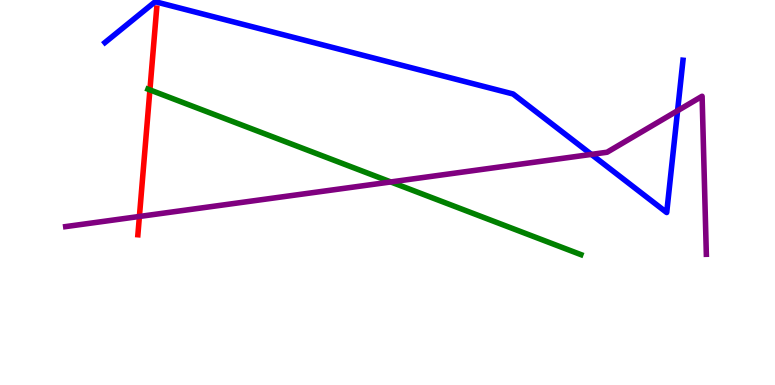[{'lines': ['blue', 'red'], 'intersections': []}, {'lines': ['green', 'red'], 'intersections': [{'x': 1.93, 'y': 7.66}]}, {'lines': ['purple', 'red'], 'intersections': [{'x': 1.8, 'y': 4.38}]}, {'lines': ['blue', 'green'], 'intersections': []}, {'lines': ['blue', 'purple'], 'intersections': [{'x': 7.63, 'y': 5.99}, {'x': 8.74, 'y': 7.12}]}, {'lines': ['green', 'purple'], 'intersections': [{'x': 5.04, 'y': 5.27}]}]